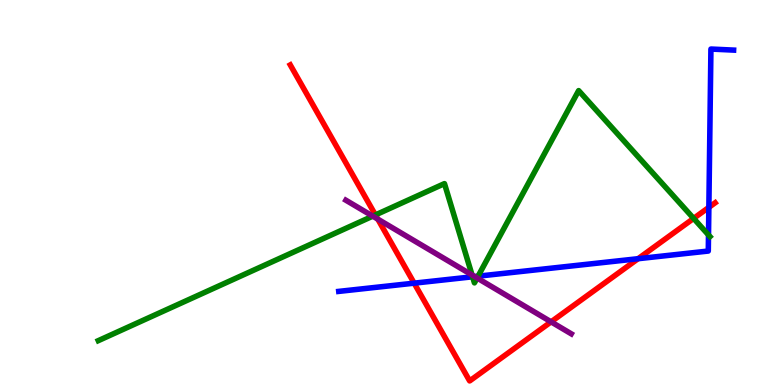[{'lines': ['blue', 'red'], 'intersections': [{'x': 5.34, 'y': 2.65}, {'x': 8.23, 'y': 3.28}, {'x': 9.15, 'y': 4.61}]}, {'lines': ['green', 'red'], 'intersections': [{'x': 4.84, 'y': 4.42}, {'x': 8.95, 'y': 4.33}]}, {'lines': ['purple', 'red'], 'intersections': [{'x': 4.88, 'y': 4.31}, {'x': 7.11, 'y': 1.64}]}, {'lines': ['blue', 'green'], 'intersections': [{'x': 6.1, 'y': 2.81}, {'x': 6.17, 'y': 2.83}, {'x': 9.14, 'y': 3.9}]}, {'lines': ['blue', 'purple'], 'intersections': [{'x': 6.12, 'y': 2.82}]}, {'lines': ['green', 'purple'], 'intersections': [{'x': 4.81, 'y': 4.39}, {'x': 6.09, 'y': 2.86}, {'x': 6.16, 'y': 2.78}]}]